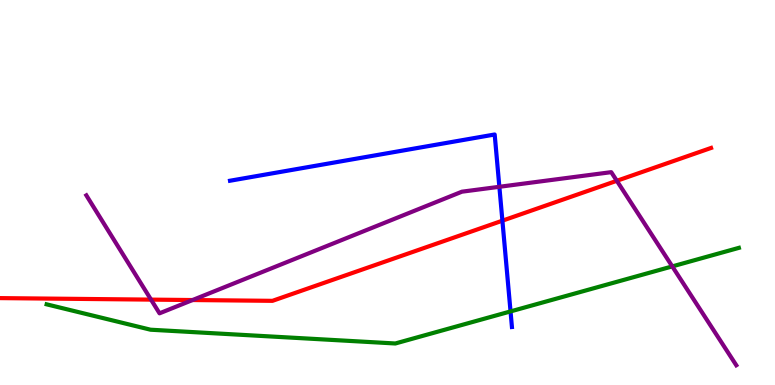[{'lines': ['blue', 'red'], 'intersections': [{'x': 6.48, 'y': 4.27}]}, {'lines': ['green', 'red'], 'intersections': []}, {'lines': ['purple', 'red'], 'intersections': [{'x': 1.95, 'y': 2.22}, {'x': 2.48, 'y': 2.21}, {'x': 7.96, 'y': 5.3}]}, {'lines': ['blue', 'green'], 'intersections': [{'x': 6.59, 'y': 1.91}]}, {'lines': ['blue', 'purple'], 'intersections': [{'x': 6.44, 'y': 5.15}]}, {'lines': ['green', 'purple'], 'intersections': [{'x': 8.67, 'y': 3.08}]}]